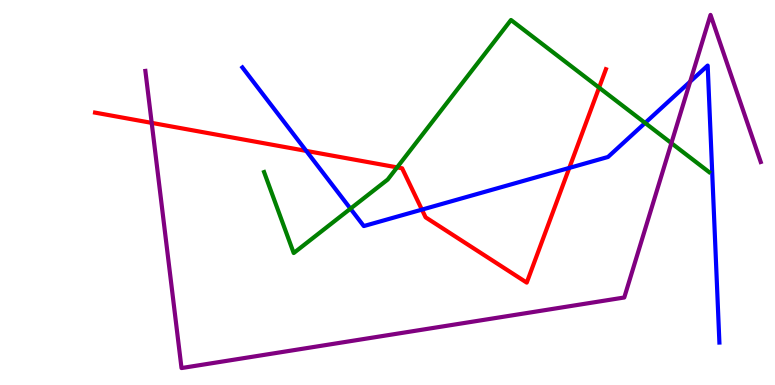[{'lines': ['blue', 'red'], 'intersections': [{'x': 3.95, 'y': 6.08}, {'x': 5.44, 'y': 4.56}, {'x': 7.35, 'y': 5.64}]}, {'lines': ['green', 'red'], 'intersections': [{'x': 5.12, 'y': 5.65}, {'x': 7.73, 'y': 7.72}]}, {'lines': ['purple', 'red'], 'intersections': [{'x': 1.96, 'y': 6.81}]}, {'lines': ['blue', 'green'], 'intersections': [{'x': 4.52, 'y': 4.58}, {'x': 8.32, 'y': 6.81}]}, {'lines': ['blue', 'purple'], 'intersections': [{'x': 8.91, 'y': 7.88}]}, {'lines': ['green', 'purple'], 'intersections': [{'x': 8.66, 'y': 6.28}]}]